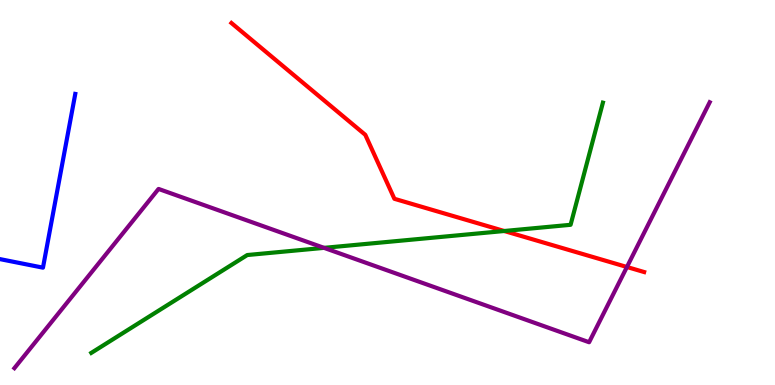[{'lines': ['blue', 'red'], 'intersections': []}, {'lines': ['green', 'red'], 'intersections': [{'x': 6.51, 'y': 4.0}]}, {'lines': ['purple', 'red'], 'intersections': [{'x': 8.09, 'y': 3.07}]}, {'lines': ['blue', 'green'], 'intersections': []}, {'lines': ['blue', 'purple'], 'intersections': []}, {'lines': ['green', 'purple'], 'intersections': [{'x': 4.18, 'y': 3.56}]}]